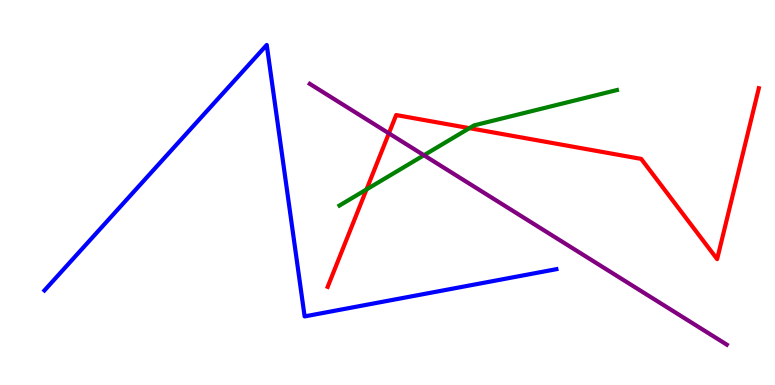[{'lines': ['blue', 'red'], 'intersections': []}, {'lines': ['green', 'red'], 'intersections': [{'x': 4.73, 'y': 5.08}, {'x': 6.06, 'y': 6.67}]}, {'lines': ['purple', 'red'], 'intersections': [{'x': 5.02, 'y': 6.54}]}, {'lines': ['blue', 'green'], 'intersections': []}, {'lines': ['blue', 'purple'], 'intersections': []}, {'lines': ['green', 'purple'], 'intersections': [{'x': 5.47, 'y': 5.97}]}]